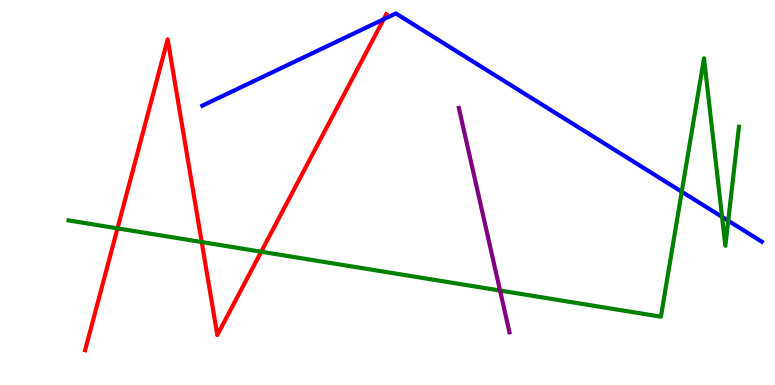[{'lines': ['blue', 'red'], 'intersections': [{'x': 4.95, 'y': 9.5}]}, {'lines': ['green', 'red'], 'intersections': [{'x': 1.52, 'y': 4.07}, {'x': 2.6, 'y': 3.71}, {'x': 3.37, 'y': 3.46}]}, {'lines': ['purple', 'red'], 'intersections': []}, {'lines': ['blue', 'green'], 'intersections': [{'x': 8.8, 'y': 5.02}, {'x': 9.32, 'y': 4.37}, {'x': 9.4, 'y': 4.27}]}, {'lines': ['blue', 'purple'], 'intersections': []}, {'lines': ['green', 'purple'], 'intersections': [{'x': 6.45, 'y': 2.45}]}]